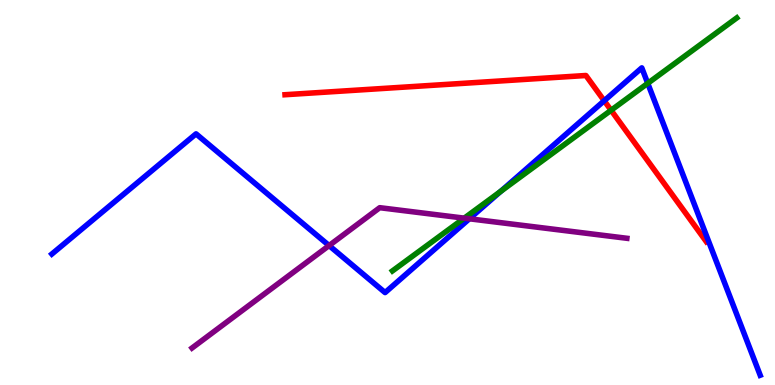[{'lines': ['blue', 'red'], 'intersections': [{'x': 7.8, 'y': 7.38}]}, {'lines': ['green', 'red'], 'intersections': [{'x': 7.88, 'y': 7.14}]}, {'lines': ['purple', 'red'], 'intersections': []}, {'lines': ['blue', 'green'], 'intersections': [{'x': 6.46, 'y': 5.03}, {'x': 8.36, 'y': 7.84}]}, {'lines': ['blue', 'purple'], 'intersections': [{'x': 4.25, 'y': 3.62}, {'x': 6.06, 'y': 4.32}]}, {'lines': ['green', 'purple'], 'intersections': [{'x': 5.99, 'y': 4.33}]}]